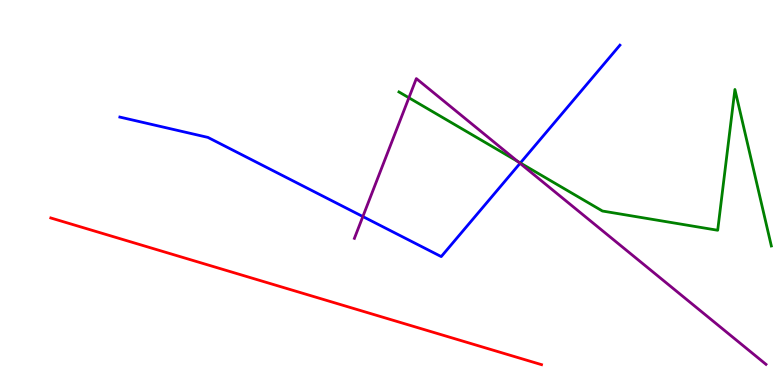[{'lines': ['blue', 'red'], 'intersections': []}, {'lines': ['green', 'red'], 'intersections': []}, {'lines': ['purple', 'red'], 'intersections': []}, {'lines': ['blue', 'green'], 'intersections': [{'x': 6.71, 'y': 5.77}]}, {'lines': ['blue', 'purple'], 'intersections': [{'x': 4.68, 'y': 4.38}, {'x': 6.71, 'y': 5.76}]}, {'lines': ['green', 'purple'], 'intersections': [{'x': 5.28, 'y': 7.46}, {'x': 6.68, 'y': 5.81}]}]